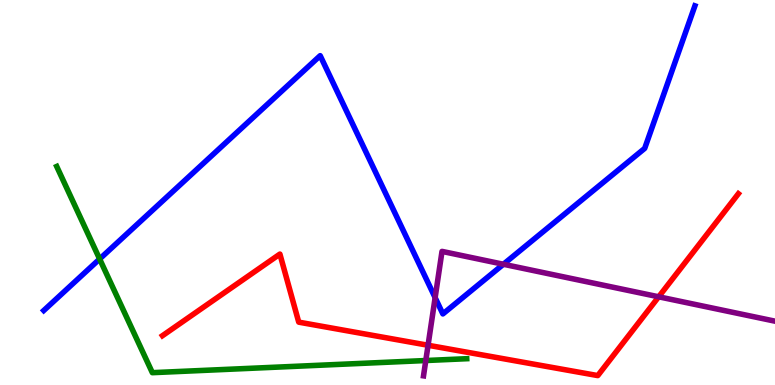[{'lines': ['blue', 'red'], 'intersections': []}, {'lines': ['green', 'red'], 'intersections': []}, {'lines': ['purple', 'red'], 'intersections': [{'x': 5.52, 'y': 1.03}, {'x': 8.5, 'y': 2.29}]}, {'lines': ['blue', 'green'], 'intersections': [{'x': 1.29, 'y': 3.27}]}, {'lines': ['blue', 'purple'], 'intersections': [{'x': 5.61, 'y': 2.27}, {'x': 6.5, 'y': 3.14}]}, {'lines': ['green', 'purple'], 'intersections': [{'x': 5.49, 'y': 0.636}]}]